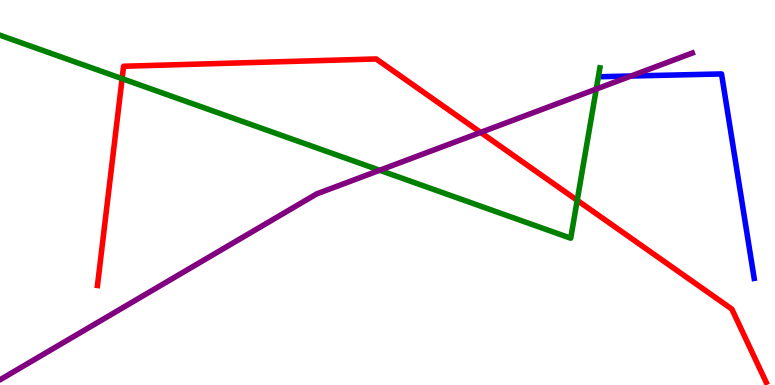[{'lines': ['blue', 'red'], 'intersections': []}, {'lines': ['green', 'red'], 'intersections': [{'x': 1.58, 'y': 7.96}, {'x': 7.45, 'y': 4.8}]}, {'lines': ['purple', 'red'], 'intersections': [{'x': 6.2, 'y': 6.56}]}, {'lines': ['blue', 'green'], 'intersections': []}, {'lines': ['blue', 'purple'], 'intersections': [{'x': 8.14, 'y': 8.03}]}, {'lines': ['green', 'purple'], 'intersections': [{'x': 4.9, 'y': 5.58}, {'x': 7.69, 'y': 7.69}]}]